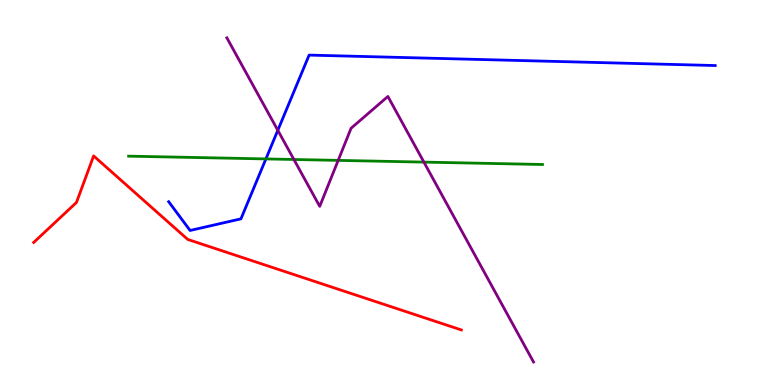[{'lines': ['blue', 'red'], 'intersections': []}, {'lines': ['green', 'red'], 'intersections': []}, {'lines': ['purple', 'red'], 'intersections': []}, {'lines': ['blue', 'green'], 'intersections': [{'x': 3.43, 'y': 5.87}]}, {'lines': ['blue', 'purple'], 'intersections': [{'x': 3.58, 'y': 6.62}]}, {'lines': ['green', 'purple'], 'intersections': [{'x': 3.79, 'y': 5.86}, {'x': 4.36, 'y': 5.83}, {'x': 5.47, 'y': 5.79}]}]